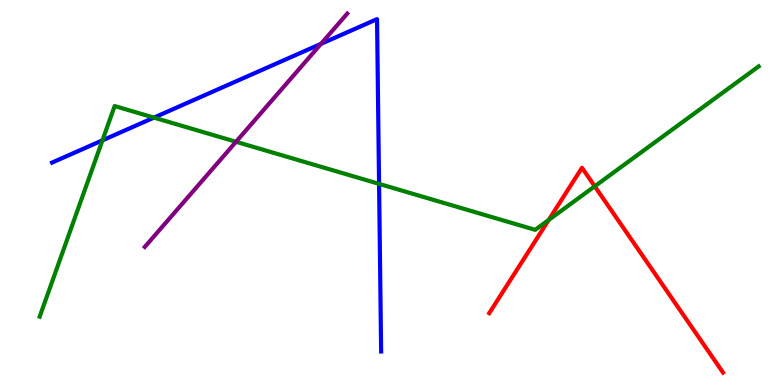[{'lines': ['blue', 'red'], 'intersections': []}, {'lines': ['green', 'red'], 'intersections': [{'x': 7.08, 'y': 4.29}, {'x': 7.67, 'y': 5.16}]}, {'lines': ['purple', 'red'], 'intersections': []}, {'lines': ['blue', 'green'], 'intersections': [{'x': 1.32, 'y': 6.35}, {'x': 1.99, 'y': 6.95}, {'x': 4.89, 'y': 5.22}]}, {'lines': ['blue', 'purple'], 'intersections': [{'x': 4.14, 'y': 8.86}]}, {'lines': ['green', 'purple'], 'intersections': [{'x': 3.05, 'y': 6.32}]}]